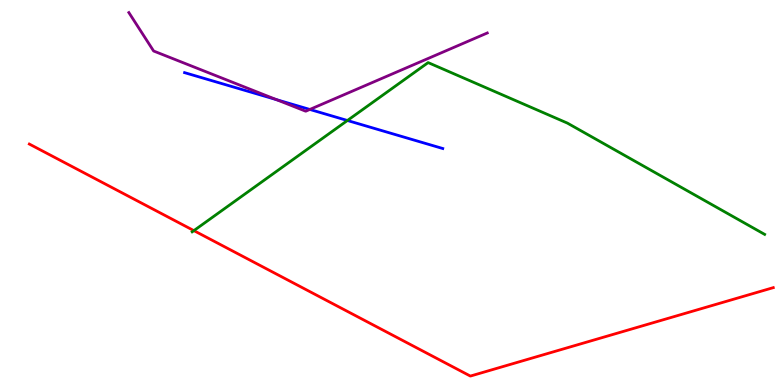[{'lines': ['blue', 'red'], 'intersections': []}, {'lines': ['green', 'red'], 'intersections': [{'x': 2.5, 'y': 4.01}]}, {'lines': ['purple', 'red'], 'intersections': []}, {'lines': ['blue', 'green'], 'intersections': [{'x': 4.48, 'y': 6.87}]}, {'lines': ['blue', 'purple'], 'intersections': [{'x': 3.57, 'y': 7.41}, {'x': 4.0, 'y': 7.16}]}, {'lines': ['green', 'purple'], 'intersections': []}]